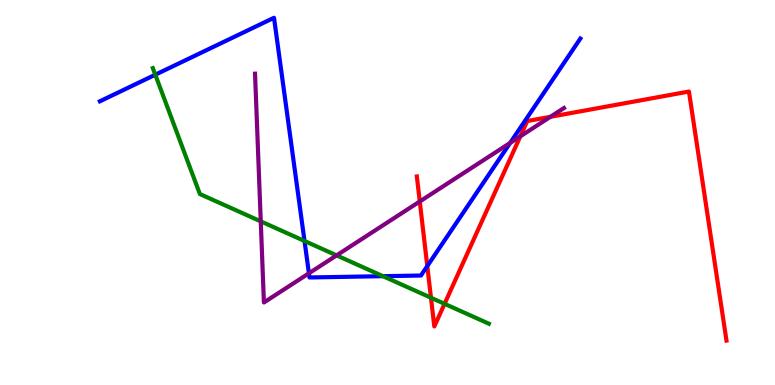[{'lines': ['blue', 'red'], 'intersections': [{'x': 5.51, 'y': 3.09}]}, {'lines': ['green', 'red'], 'intersections': [{'x': 5.56, 'y': 2.27}, {'x': 5.74, 'y': 2.11}]}, {'lines': ['purple', 'red'], 'intersections': [{'x': 5.42, 'y': 4.77}, {'x': 6.71, 'y': 6.46}, {'x': 7.1, 'y': 6.97}]}, {'lines': ['blue', 'green'], 'intersections': [{'x': 2.0, 'y': 8.06}, {'x': 3.93, 'y': 3.74}, {'x': 4.94, 'y': 2.83}]}, {'lines': ['blue', 'purple'], 'intersections': [{'x': 3.99, 'y': 2.9}, {'x': 6.58, 'y': 6.29}]}, {'lines': ['green', 'purple'], 'intersections': [{'x': 3.36, 'y': 4.25}, {'x': 4.34, 'y': 3.37}]}]